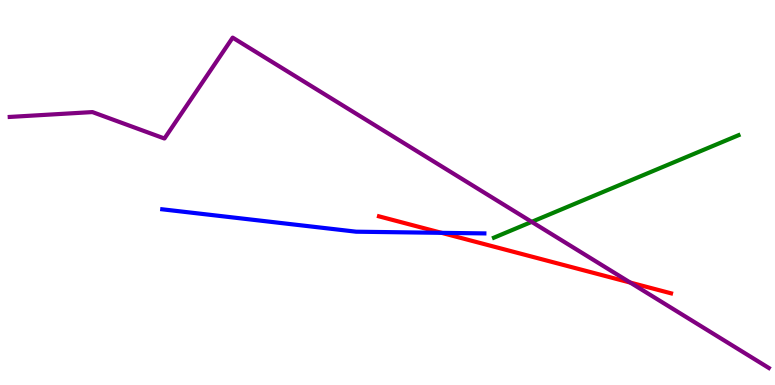[{'lines': ['blue', 'red'], 'intersections': [{'x': 5.7, 'y': 3.95}]}, {'lines': ['green', 'red'], 'intersections': []}, {'lines': ['purple', 'red'], 'intersections': [{'x': 8.13, 'y': 2.66}]}, {'lines': ['blue', 'green'], 'intersections': []}, {'lines': ['blue', 'purple'], 'intersections': []}, {'lines': ['green', 'purple'], 'intersections': [{'x': 6.86, 'y': 4.24}]}]